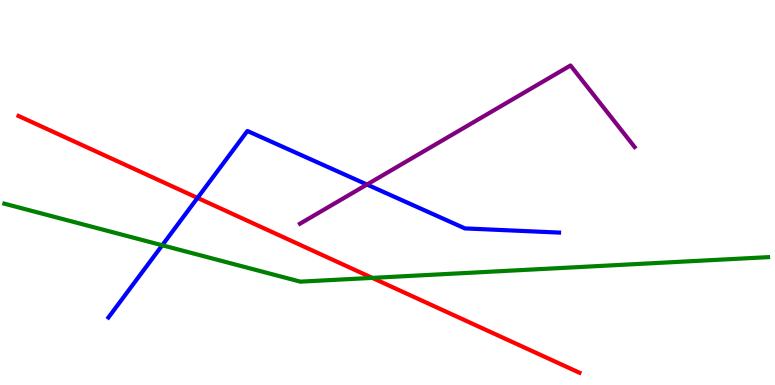[{'lines': ['blue', 'red'], 'intersections': [{'x': 2.55, 'y': 4.86}]}, {'lines': ['green', 'red'], 'intersections': [{'x': 4.8, 'y': 2.78}]}, {'lines': ['purple', 'red'], 'intersections': []}, {'lines': ['blue', 'green'], 'intersections': [{'x': 2.09, 'y': 3.63}]}, {'lines': ['blue', 'purple'], 'intersections': [{'x': 4.73, 'y': 5.21}]}, {'lines': ['green', 'purple'], 'intersections': []}]